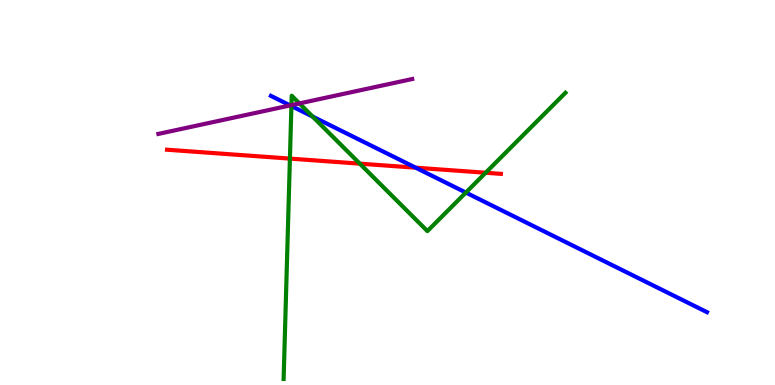[{'lines': ['blue', 'red'], 'intersections': [{'x': 5.36, 'y': 5.64}]}, {'lines': ['green', 'red'], 'intersections': [{'x': 3.74, 'y': 5.88}, {'x': 4.64, 'y': 5.75}, {'x': 6.27, 'y': 5.51}]}, {'lines': ['purple', 'red'], 'intersections': []}, {'lines': ['blue', 'green'], 'intersections': [{'x': 3.76, 'y': 7.25}, {'x': 4.03, 'y': 6.97}, {'x': 6.01, 'y': 5.0}]}, {'lines': ['blue', 'purple'], 'intersections': [{'x': 3.74, 'y': 7.26}]}, {'lines': ['green', 'purple'], 'intersections': [{'x': 3.76, 'y': 7.27}, {'x': 3.86, 'y': 7.31}]}]